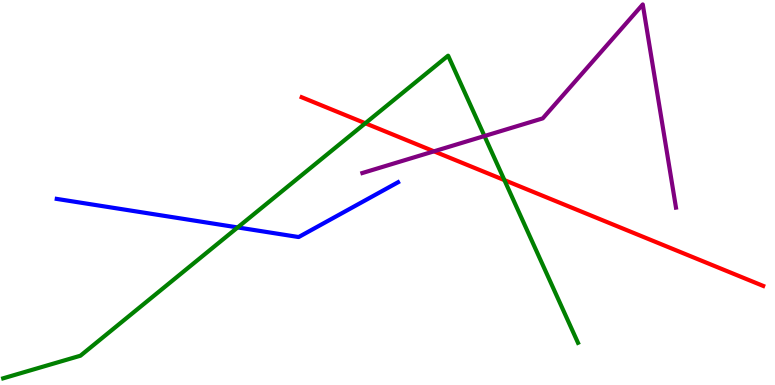[{'lines': ['blue', 'red'], 'intersections': []}, {'lines': ['green', 'red'], 'intersections': [{'x': 4.71, 'y': 6.8}, {'x': 6.51, 'y': 5.32}]}, {'lines': ['purple', 'red'], 'intersections': [{'x': 5.6, 'y': 6.07}]}, {'lines': ['blue', 'green'], 'intersections': [{'x': 3.07, 'y': 4.09}]}, {'lines': ['blue', 'purple'], 'intersections': []}, {'lines': ['green', 'purple'], 'intersections': [{'x': 6.25, 'y': 6.47}]}]